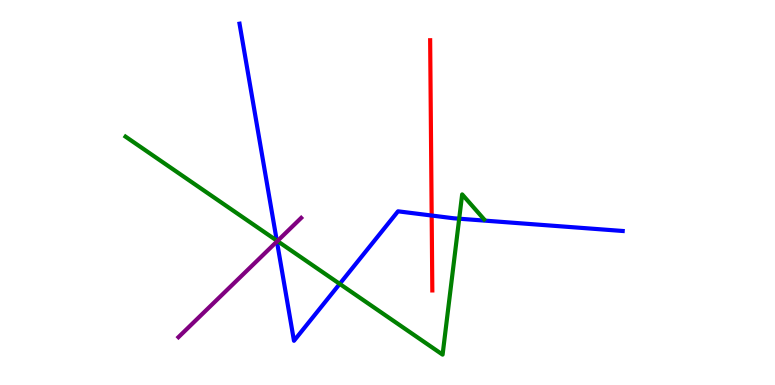[{'lines': ['blue', 'red'], 'intersections': [{'x': 5.57, 'y': 4.4}]}, {'lines': ['green', 'red'], 'intersections': []}, {'lines': ['purple', 'red'], 'intersections': []}, {'lines': ['blue', 'green'], 'intersections': [{'x': 3.57, 'y': 3.75}, {'x': 4.38, 'y': 2.63}, {'x': 5.93, 'y': 4.32}]}, {'lines': ['blue', 'purple'], 'intersections': [{'x': 3.57, 'y': 3.73}]}, {'lines': ['green', 'purple'], 'intersections': [{'x': 3.58, 'y': 3.74}]}]